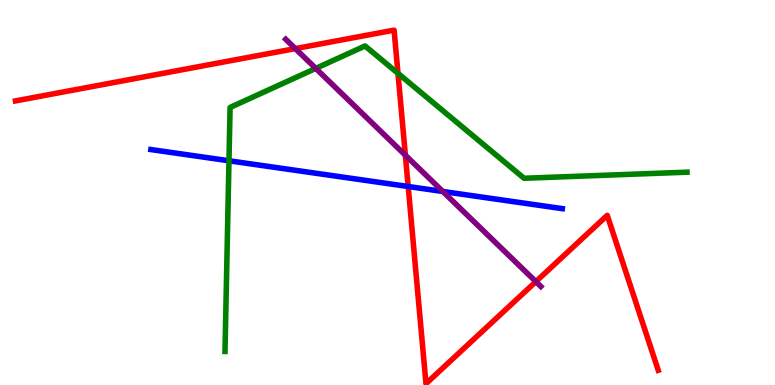[{'lines': ['blue', 'red'], 'intersections': [{'x': 5.27, 'y': 5.16}]}, {'lines': ['green', 'red'], 'intersections': [{'x': 5.14, 'y': 8.09}]}, {'lines': ['purple', 'red'], 'intersections': [{'x': 3.81, 'y': 8.74}, {'x': 5.23, 'y': 5.97}, {'x': 6.91, 'y': 2.69}]}, {'lines': ['blue', 'green'], 'intersections': [{'x': 2.95, 'y': 5.82}]}, {'lines': ['blue', 'purple'], 'intersections': [{'x': 5.71, 'y': 5.03}]}, {'lines': ['green', 'purple'], 'intersections': [{'x': 4.07, 'y': 8.22}]}]